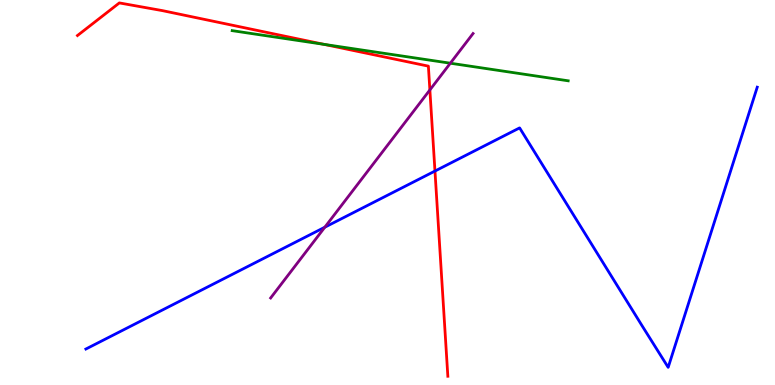[{'lines': ['blue', 'red'], 'intersections': [{'x': 5.61, 'y': 5.56}]}, {'lines': ['green', 'red'], 'intersections': [{'x': 4.18, 'y': 8.85}]}, {'lines': ['purple', 'red'], 'intersections': [{'x': 5.55, 'y': 7.66}]}, {'lines': ['blue', 'green'], 'intersections': []}, {'lines': ['blue', 'purple'], 'intersections': [{'x': 4.19, 'y': 4.1}]}, {'lines': ['green', 'purple'], 'intersections': [{'x': 5.81, 'y': 8.36}]}]